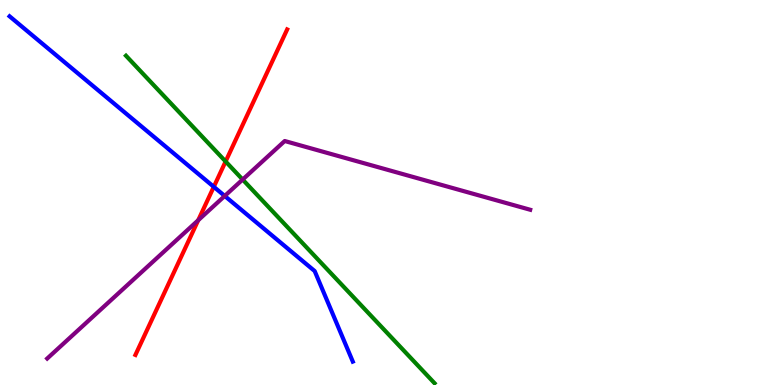[{'lines': ['blue', 'red'], 'intersections': [{'x': 2.76, 'y': 5.15}]}, {'lines': ['green', 'red'], 'intersections': [{'x': 2.91, 'y': 5.81}]}, {'lines': ['purple', 'red'], 'intersections': [{'x': 2.56, 'y': 4.28}]}, {'lines': ['blue', 'green'], 'intersections': []}, {'lines': ['blue', 'purple'], 'intersections': [{'x': 2.9, 'y': 4.91}]}, {'lines': ['green', 'purple'], 'intersections': [{'x': 3.13, 'y': 5.34}]}]